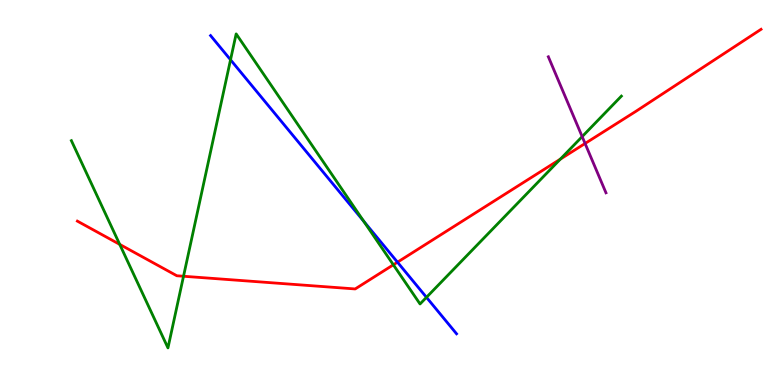[{'lines': ['blue', 'red'], 'intersections': [{'x': 5.13, 'y': 3.19}]}, {'lines': ['green', 'red'], 'intersections': [{'x': 1.54, 'y': 3.65}, {'x': 2.37, 'y': 2.82}, {'x': 5.08, 'y': 3.12}, {'x': 7.23, 'y': 5.87}]}, {'lines': ['purple', 'red'], 'intersections': [{'x': 7.55, 'y': 6.27}]}, {'lines': ['blue', 'green'], 'intersections': [{'x': 2.97, 'y': 8.45}, {'x': 4.69, 'y': 4.25}, {'x': 5.5, 'y': 2.28}]}, {'lines': ['blue', 'purple'], 'intersections': []}, {'lines': ['green', 'purple'], 'intersections': [{'x': 7.51, 'y': 6.45}]}]